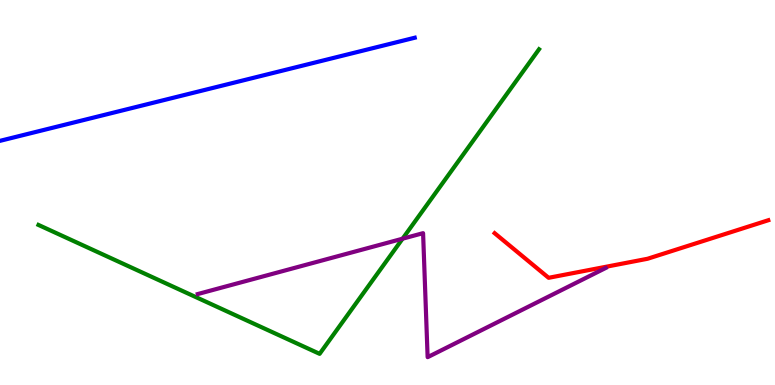[{'lines': ['blue', 'red'], 'intersections': []}, {'lines': ['green', 'red'], 'intersections': []}, {'lines': ['purple', 'red'], 'intersections': []}, {'lines': ['blue', 'green'], 'intersections': []}, {'lines': ['blue', 'purple'], 'intersections': []}, {'lines': ['green', 'purple'], 'intersections': [{'x': 5.19, 'y': 3.8}]}]